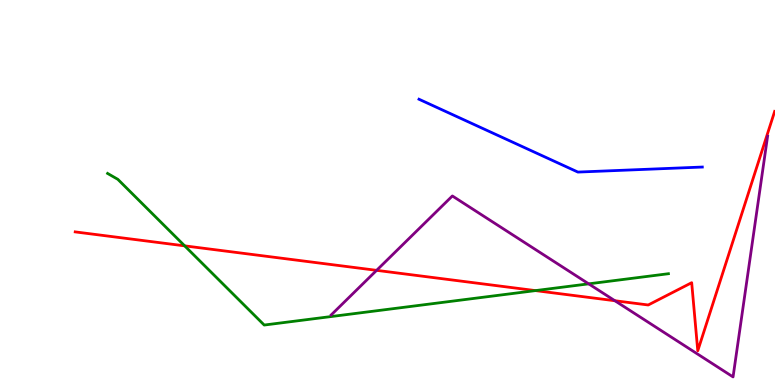[{'lines': ['blue', 'red'], 'intersections': []}, {'lines': ['green', 'red'], 'intersections': [{'x': 2.38, 'y': 3.61}, {'x': 6.91, 'y': 2.45}]}, {'lines': ['purple', 'red'], 'intersections': [{'x': 4.86, 'y': 2.98}, {'x': 7.93, 'y': 2.19}]}, {'lines': ['blue', 'green'], 'intersections': []}, {'lines': ['blue', 'purple'], 'intersections': []}, {'lines': ['green', 'purple'], 'intersections': [{'x': 7.6, 'y': 2.63}]}]